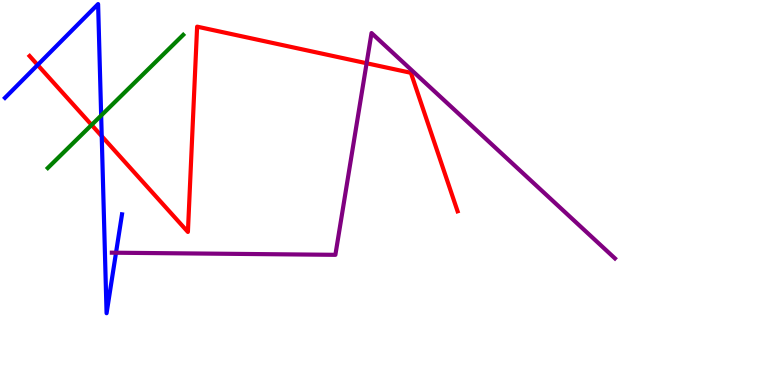[{'lines': ['blue', 'red'], 'intersections': [{'x': 0.486, 'y': 8.31}, {'x': 1.31, 'y': 6.46}]}, {'lines': ['green', 'red'], 'intersections': [{'x': 1.18, 'y': 6.76}]}, {'lines': ['purple', 'red'], 'intersections': [{'x': 4.73, 'y': 8.36}]}, {'lines': ['blue', 'green'], 'intersections': [{'x': 1.31, 'y': 7.0}]}, {'lines': ['blue', 'purple'], 'intersections': [{'x': 1.5, 'y': 3.44}]}, {'lines': ['green', 'purple'], 'intersections': []}]